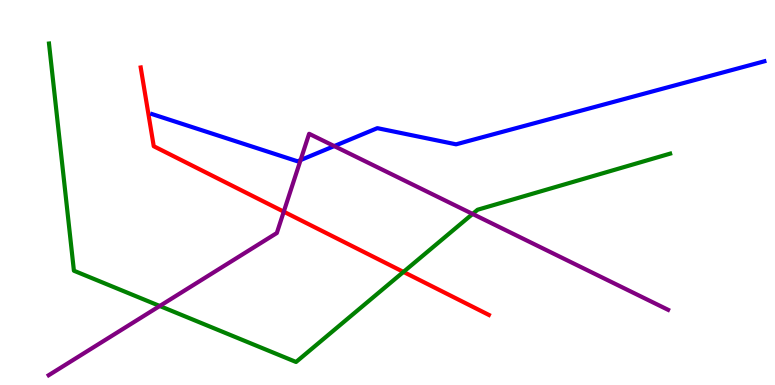[{'lines': ['blue', 'red'], 'intersections': []}, {'lines': ['green', 'red'], 'intersections': [{'x': 5.21, 'y': 2.94}]}, {'lines': ['purple', 'red'], 'intersections': [{'x': 3.66, 'y': 4.5}]}, {'lines': ['blue', 'green'], 'intersections': []}, {'lines': ['blue', 'purple'], 'intersections': [{'x': 3.88, 'y': 5.84}, {'x': 4.31, 'y': 6.21}]}, {'lines': ['green', 'purple'], 'intersections': [{'x': 2.06, 'y': 2.05}, {'x': 6.1, 'y': 4.44}]}]